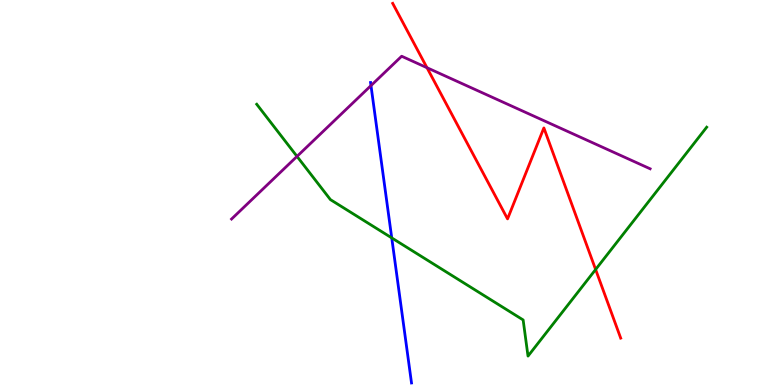[{'lines': ['blue', 'red'], 'intersections': []}, {'lines': ['green', 'red'], 'intersections': [{'x': 7.69, 'y': 3.0}]}, {'lines': ['purple', 'red'], 'intersections': [{'x': 5.51, 'y': 8.24}]}, {'lines': ['blue', 'green'], 'intersections': [{'x': 5.05, 'y': 3.82}]}, {'lines': ['blue', 'purple'], 'intersections': [{'x': 4.79, 'y': 7.78}]}, {'lines': ['green', 'purple'], 'intersections': [{'x': 3.83, 'y': 5.94}]}]